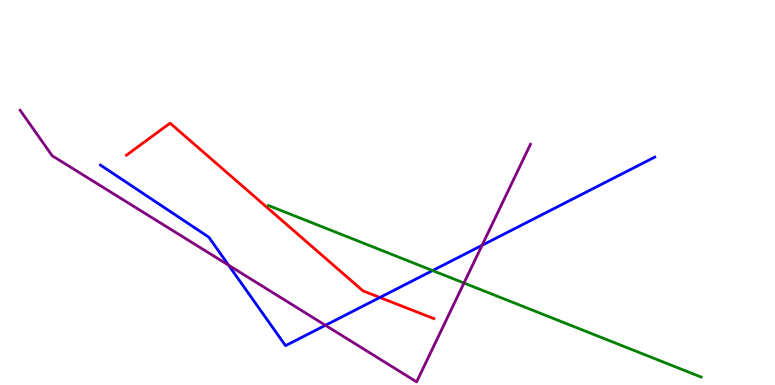[{'lines': ['blue', 'red'], 'intersections': [{'x': 4.9, 'y': 2.27}]}, {'lines': ['green', 'red'], 'intersections': []}, {'lines': ['purple', 'red'], 'intersections': []}, {'lines': ['blue', 'green'], 'intersections': [{'x': 5.58, 'y': 2.97}]}, {'lines': ['blue', 'purple'], 'intersections': [{'x': 2.95, 'y': 3.11}, {'x': 4.2, 'y': 1.55}, {'x': 6.22, 'y': 3.63}]}, {'lines': ['green', 'purple'], 'intersections': [{'x': 5.99, 'y': 2.65}]}]